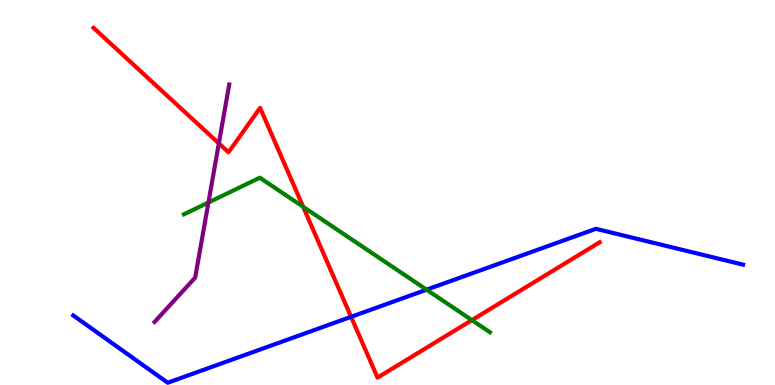[{'lines': ['blue', 'red'], 'intersections': [{'x': 4.53, 'y': 1.77}]}, {'lines': ['green', 'red'], 'intersections': [{'x': 3.91, 'y': 4.63}, {'x': 6.09, 'y': 1.68}]}, {'lines': ['purple', 'red'], 'intersections': [{'x': 2.82, 'y': 6.28}]}, {'lines': ['blue', 'green'], 'intersections': [{'x': 5.5, 'y': 2.48}]}, {'lines': ['blue', 'purple'], 'intersections': []}, {'lines': ['green', 'purple'], 'intersections': [{'x': 2.69, 'y': 4.74}]}]